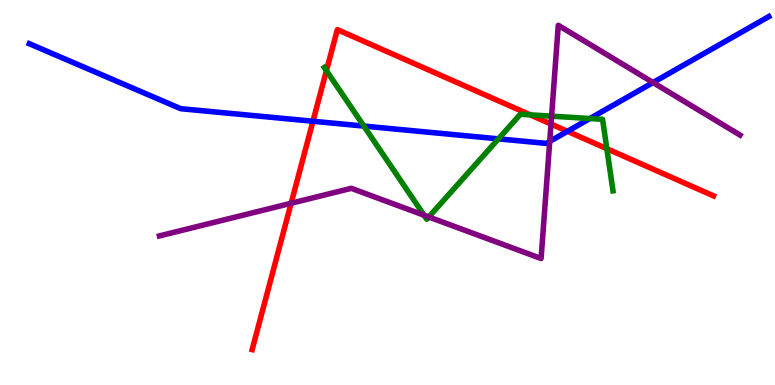[{'lines': ['blue', 'red'], 'intersections': [{'x': 4.04, 'y': 6.85}, {'x': 7.32, 'y': 6.59}]}, {'lines': ['green', 'red'], 'intersections': [{'x': 4.21, 'y': 8.16}, {'x': 6.84, 'y': 7.02}, {'x': 7.83, 'y': 6.14}]}, {'lines': ['purple', 'red'], 'intersections': [{'x': 3.76, 'y': 4.72}, {'x': 7.11, 'y': 6.78}]}, {'lines': ['blue', 'green'], 'intersections': [{'x': 4.69, 'y': 6.73}, {'x': 6.43, 'y': 6.39}, {'x': 7.61, 'y': 6.92}]}, {'lines': ['blue', 'purple'], 'intersections': [{'x': 7.09, 'y': 6.33}, {'x': 8.43, 'y': 7.86}]}, {'lines': ['green', 'purple'], 'intersections': [{'x': 5.47, 'y': 4.41}, {'x': 5.53, 'y': 4.36}, {'x': 7.12, 'y': 6.98}]}]